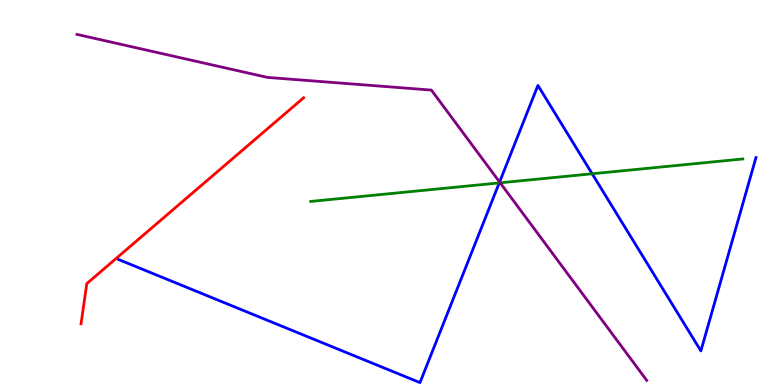[{'lines': ['blue', 'red'], 'intersections': []}, {'lines': ['green', 'red'], 'intersections': []}, {'lines': ['purple', 'red'], 'intersections': []}, {'lines': ['blue', 'green'], 'intersections': [{'x': 6.44, 'y': 5.25}, {'x': 7.64, 'y': 5.49}]}, {'lines': ['blue', 'purple'], 'intersections': [{'x': 6.45, 'y': 5.27}]}, {'lines': ['green', 'purple'], 'intersections': [{'x': 6.45, 'y': 5.25}]}]